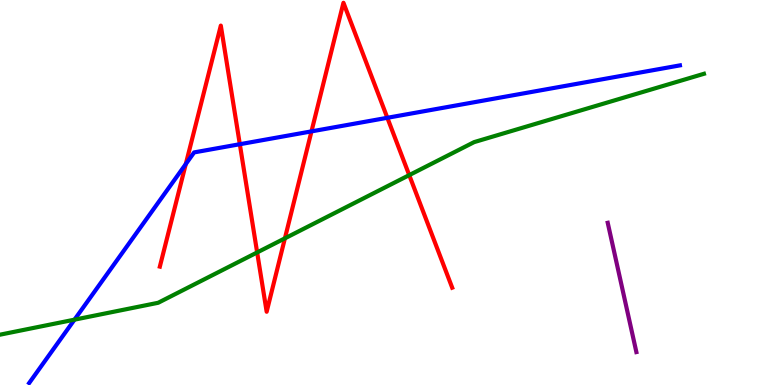[{'lines': ['blue', 'red'], 'intersections': [{'x': 2.4, 'y': 5.74}, {'x': 3.09, 'y': 6.25}, {'x': 4.02, 'y': 6.59}, {'x': 5.0, 'y': 6.94}]}, {'lines': ['green', 'red'], 'intersections': [{'x': 3.32, 'y': 3.44}, {'x': 3.68, 'y': 3.81}, {'x': 5.28, 'y': 5.45}]}, {'lines': ['purple', 'red'], 'intersections': []}, {'lines': ['blue', 'green'], 'intersections': [{'x': 0.961, 'y': 1.7}]}, {'lines': ['blue', 'purple'], 'intersections': []}, {'lines': ['green', 'purple'], 'intersections': []}]